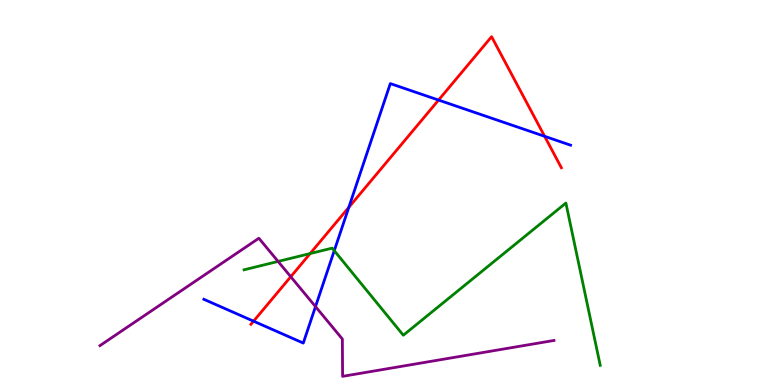[{'lines': ['blue', 'red'], 'intersections': [{'x': 3.27, 'y': 1.66}, {'x': 4.5, 'y': 4.61}, {'x': 5.66, 'y': 7.4}, {'x': 7.03, 'y': 6.46}]}, {'lines': ['green', 'red'], 'intersections': [{'x': 4.0, 'y': 3.41}]}, {'lines': ['purple', 'red'], 'intersections': [{'x': 3.75, 'y': 2.81}]}, {'lines': ['blue', 'green'], 'intersections': [{'x': 4.31, 'y': 3.49}]}, {'lines': ['blue', 'purple'], 'intersections': [{'x': 4.07, 'y': 2.04}]}, {'lines': ['green', 'purple'], 'intersections': [{'x': 3.59, 'y': 3.21}]}]